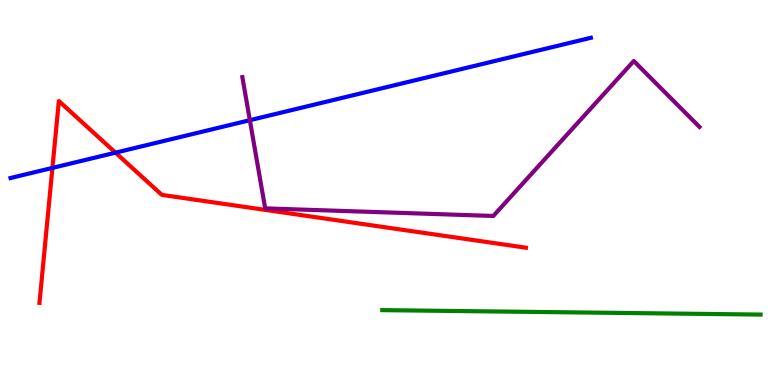[{'lines': ['blue', 'red'], 'intersections': [{'x': 0.676, 'y': 5.64}, {'x': 1.49, 'y': 6.03}]}, {'lines': ['green', 'red'], 'intersections': []}, {'lines': ['purple', 'red'], 'intersections': []}, {'lines': ['blue', 'green'], 'intersections': []}, {'lines': ['blue', 'purple'], 'intersections': [{'x': 3.22, 'y': 6.88}]}, {'lines': ['green', 'purple'], 'intersections': []}]